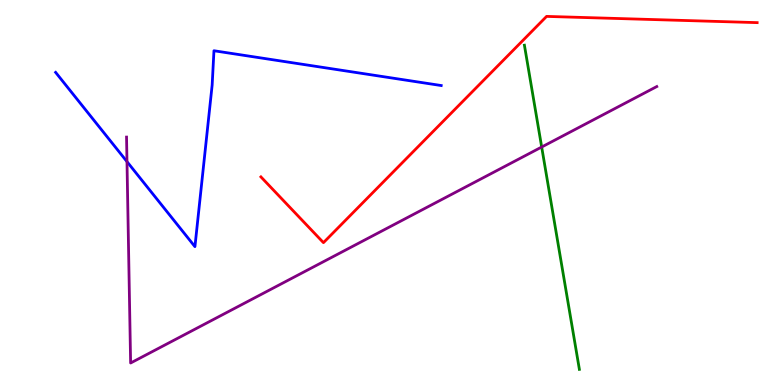[{'lines': ['blue', 'red'], 'intersections': []}, {'lines': ['green', 'red'], 'intersections': []}, {'lines': ['purple', 'red'], 'intersections': []}, {'lines': ['blue', 'green'], 'intersections': []}, {'lines': ['blue', 'purple'], 'intersections': [{'x': 1.64, 'y': 5.8}]}, {'lines': ['green', 'purple'], 'intersections': [{'x': 6.99, 'y': 6.18}]}]